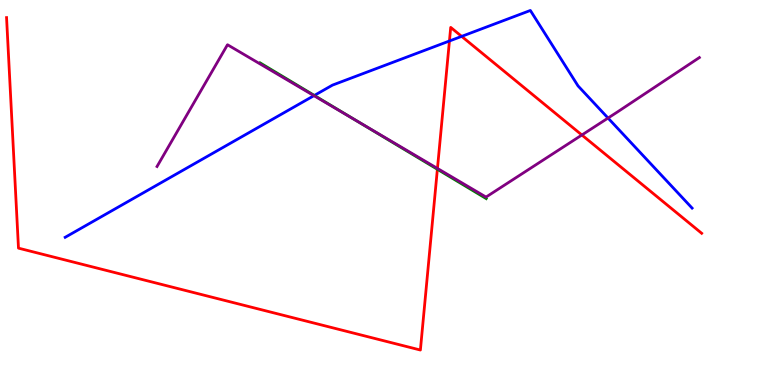[{'lines': ['blue', 'red'], 'intersections': [{'x': 5.8, 'y': 8.94}, {'x': 5.96, 'y': 9.06}]}, {'lines': ['green', 'red'], 'intersections': [{'x': 5.64, 'y': 5.6}]}, {'lines': ['purple', 'red'], 'intersections': [{'x': 5.64, 'y': 5.62}, {'x': 7.51, 'y': 6.49}]}, {'lines': ['blue', 'green'], 'intersections': [{'x': 4.06, 'y': 7.52}]}, {'lines': ['blue', 'purple'], 'intersections': [{'x': 4.05, 'y': 7.52}, {'x': 7.85, 'y': 6.93}]}, {'lines': ['green', 'purple'], 'intersections': [{'x': 4.6, 'y': 6.86}]}]